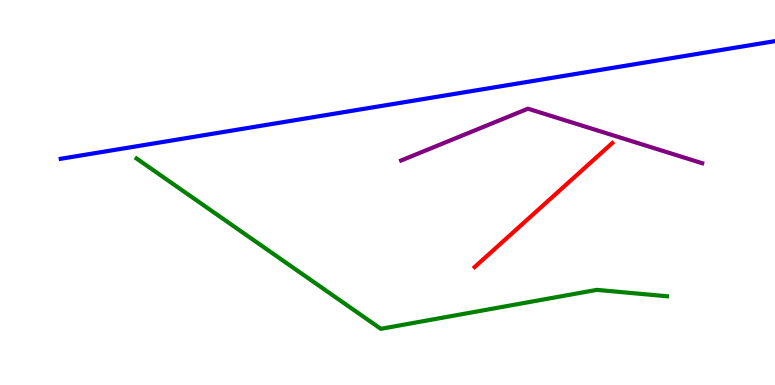[{'lines': ['blue', 'red'], 'intersections': []}, {'lines': ['green', 'red'], 'intersections': []}, {'lines': ['purple', 'red'], 'intersections': []}, {'lines': ['blue', 'green'], 'intersections': []}, {'lines': ['blue', 'purple'], 'intersections': []}, {'lines': ['green', 'purple'], 'intersections': []}]